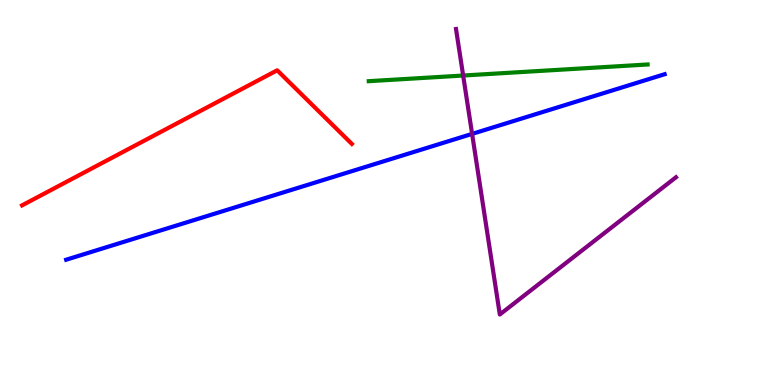[{'lines': ['blue', 'red'], 'intersections': []}, {'lines': ['green', 'red'], 'intersections': []}, {'lines': ['purple', 'red'], 'intersections': []}, {'lines': ['blue', 'green'], 'intersections': []}, {'lines': ['blue', 'purple'], 'intersections': [{'x': 6.09, 'y': 6.52}]}, {'lines': ['green', 'purple'], 'intersections': [{'x': 5.98, 'y': 8.04}]}]